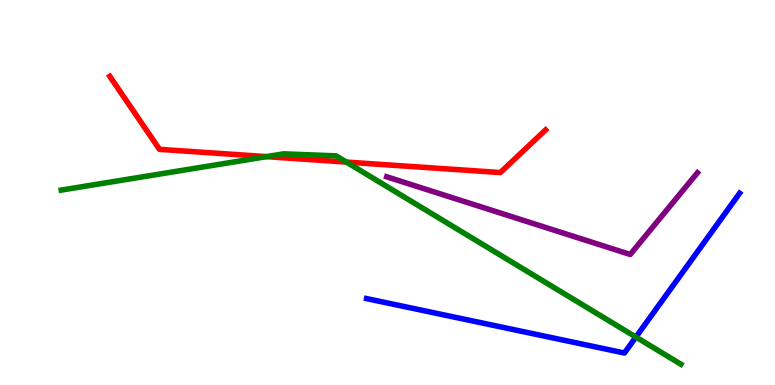[{'lines': ['blue', 'red'], 'intersections': []}, {'lines': ['green', 'red'], 'intersections': [{'x': 3.44, 'y': 5.93}, {'x': 4.47, 'y': 5.79}]}, {'lines': ['purple', 'red'], 'intersections': []}, {'lines': ['blue', 'green'], 'intersections': [{'x': 8.21, 'y': 1.25}]}, {'lines': ['blue', 'purple'], 'intersections': []}, {'lines': ['green', 'purple'], 'intersections': []}]